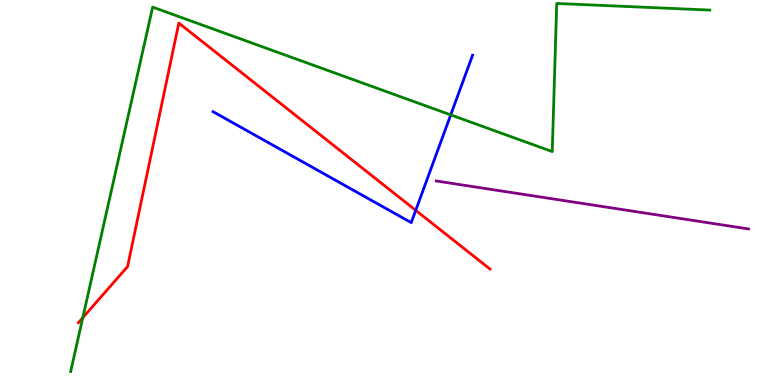[{'lines': ['blue', 'red'], 'intersections': [{'x': 5.36, 'y': 4.54}]}, {'lines': ['green', 'red'], 'intersections': [{'x': 1.07, 'y': 1.75}]}, {'lines': ['purple', 'red'], 'intersections': []}, {'lines': ['blue', 'green'], 'intersections': [{'x': 5.82, 'y': 7.02}]}, {'lines': ['blue', 'purple'], 'intersections': []}, {'lines': ['green', 'purple'], 'intersections': []}]